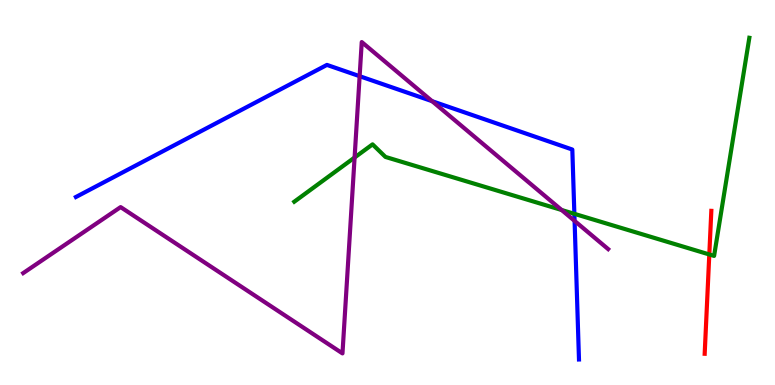[{'lines': ['blue', 'red'], 'intersections': []}, {'lines': ['green', 'red'], 'intersections': [{'x': 9.15, 'y': 3.39}]}, {'lines': ['purple', 'red'], 'intersections': []}, {'lines': ['blue', 'green'], 'intersections': [{'x': 7.41, 'y': 4.45}]}, {'lines': ['blue', 'purple'], 'intersections': [{'x': 4.64, 'y': 8.02}, {'x': 5.58, 'y': 7.37}, {'x': 7.41, 'y': 4.26}]}, {'lines': ['green', 'purple'], 'intersections': [{'x': 4.58, 'y': 5.91}, {'x': 7.25, 'y': 4.55}]}]